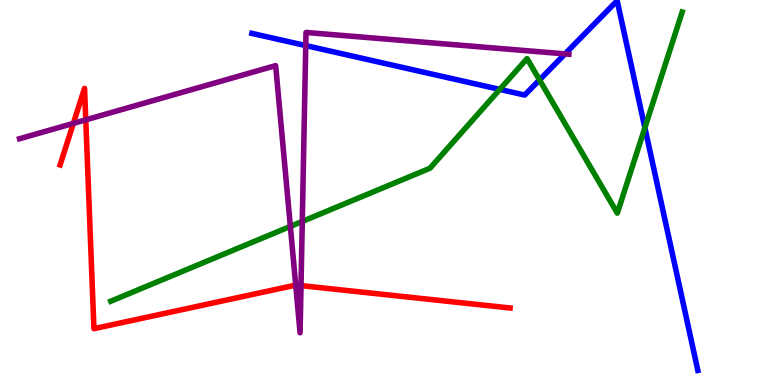[{'lines': ['blue', 'red'], 'intersections': []}, {'lines': ['green', 'red'], 'intersections': []}, {'lines': ['purple', 'red'], 'intersections': [{'x': 0.947, 'y': 6.8}, {'x': 1.11, 'y': 6.89}, {'x': 3.82, 'y': 2.59}, {'x': 3.88, 'y': 2.58}]}, {'lines': ['blue', 'green'], 'intersections': [{'x': 6.45, 'y': 7.68}, {'x': 6.96, 'y': 7.92}, {'x': 8.32, 'y': 6.68}]}, {'lines': ['blue', 'purple'], 'intersections': [{'x': 3.95, 'y': 8.82}, {'x': 7.29, 'y': 8.6}]}, {'lines': ['green', 'purple'], 'intersections': [{'x': 3.75, 'y': 4.12}, {'x': 3.9, 'y': 4.25}]}]